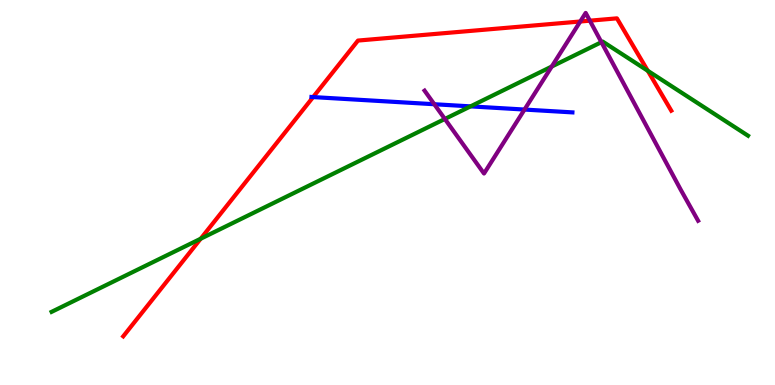[{'lines': ['blue', 'red'], 'intersections': [{'x': 4.04, 'y': 7.48}]}, {'lines': ['green', 'red'], 'intersections': [{'x': 2.59, 'y': 3.8}, {'x': 8.36, 'y': 8.16}]}, {'lines': ['purple', 'red'], 'intersections': [{'x': 7.49, 'y': 9.44}, {'x': 7.61, 'y': 9.46}]}, {'lines': ['blue', 'green'], 'intersections': [{'x': 6.07, 'y': 7.24}]}, {'lines': ['blue', 'purple'], 'intersections': [{'x': 5.6, 'y': 7.29}, {'x': 6.77, 'y': 7.15}]}, {'lines': ['green', 'purple'], 'intersections': [{'x': 5.74, 'y': 6.91}, {'x': 7.12, 'y': 8.27}, {'x': 7.76, 'y': 8.9}]}]